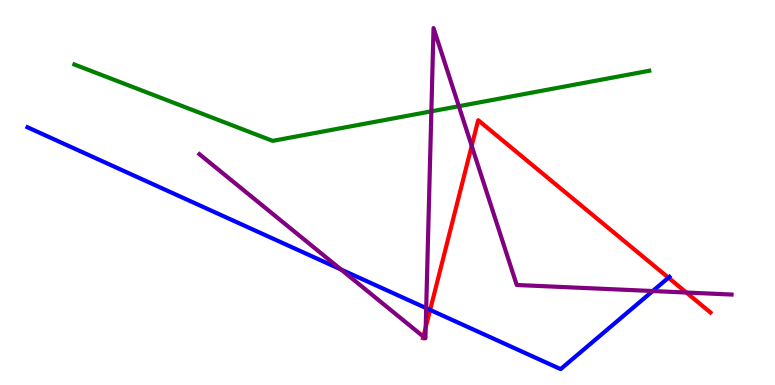[{'lines': ['blue', 'red'], 'intersections': [{'x': 5.55, 'y': 1.95}, {'x': 8.63, 'y': 2.79}]}, {'lines': ['green', 'red'], 'intersections': []}, {'lines': ['purple', 'red'], 'intersections': [{'x': 5.46, 'y': 1.26}, {'x': 5.49, 'y': 1.49}, {'x': 6.09, 'y': 6.21}, {'x': 8.86, 'y': 2.4}]}, {'lines': ['blue', 'green'], 'intersections': []}, {'lines': ['blue', 'purple'], 'intersections': [{'x': 4.4, 'y': 3.0}, {'x': 5.5, 'y': 2.0}, {'x': 8.42, 'y': 2.44}]}, {'lines': ['green', 'purple'], 'intersections': [{'x': 5.57, 'y': 7.11}, {'x': 5.92, 'y': 7.24}]}]